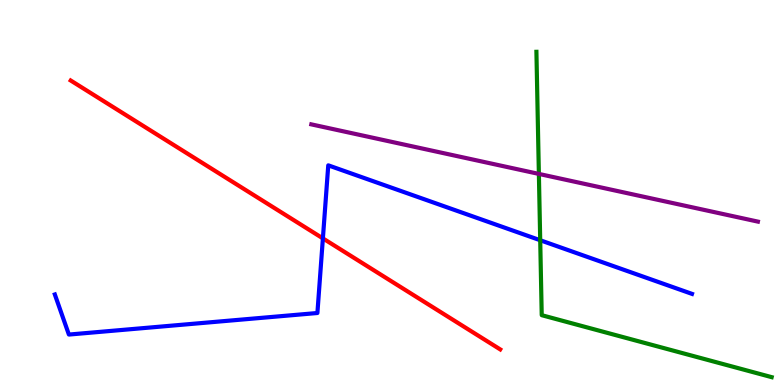[{'lines': ['blue', 'red'], 'intersections': [{'x': 4.17, 'y': 3.81}]}, {'lines': ['green', 'red'], 'intersections': []}, {'lines': ['purple', 'red'], 'intersections': []}, {'lines': ['blue', 'green'], 'intersections': [{'x': 6.97, 'y': 3.76}]}, {'lines': ['blue', 'purple'], 'intersections': []}, {'lines': ['green', 'purple'], 'intersections': [{'x': 6.95, 'y': 5.48}]}]